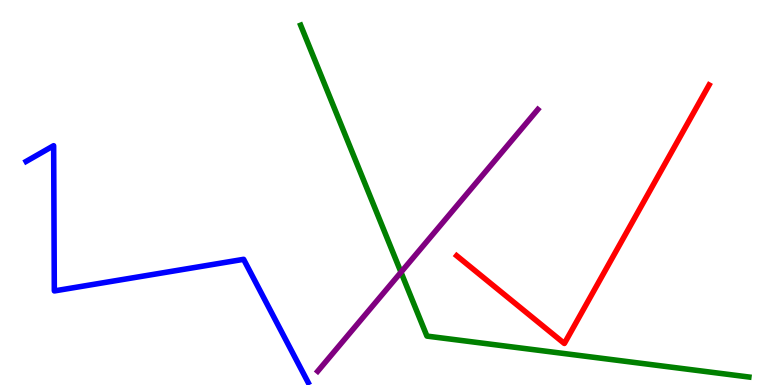[{'lines': ['blue', 'red'], 'intersections': []}, {'lines': ['green', 'red'], 'intersections': []}, {'lines': ['purple', 'red'], 'intersections': []}, {'lines': ['blue', 'green'], 'intersections': []}, {'lines': ['blue', 'purple'], 'intersections': []}, {'lines': ['green', 'purple'], 'intersections': [{'x': 5.17, 'y': 2.93}]}]